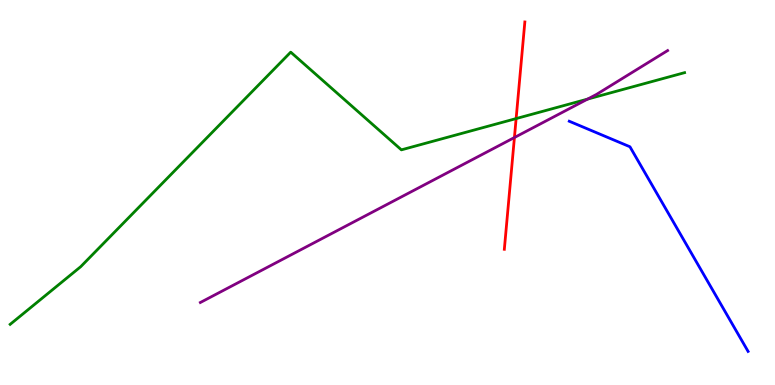[{'lines': ['blue', 'red'], 'intersections': []}, {'lines': ['green', 'red'], 'intersections': [{'x': 6.66, 'y': 6.92}]}, {'lines': ['purple', 'red'], 'intersections': [{'x': 6.64, 'y': 6.43}]}, {'lines': ['blue', 'green'], 'intersections': []}, {'lines': ['blue', 'purple'], 'intersections': []}, {'lines': ['green', 'purple'], 'intersections': [{'x': 7.58, 'y': 7.43}]}]